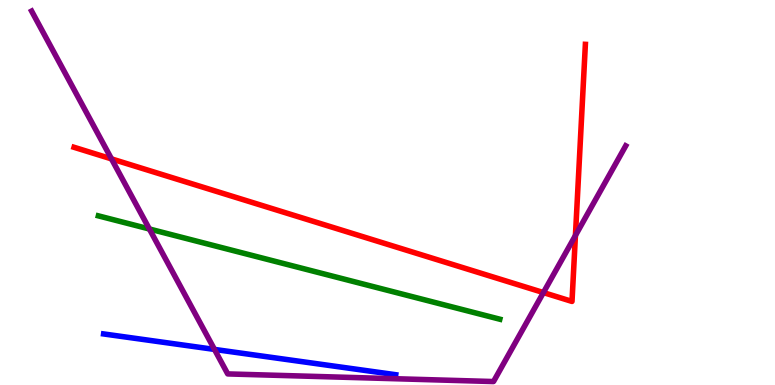[{'lines': ['blue', 'red'], 'intersections': []}, {'lines': ['green', 'red'], 'intersections': []}, {'lines': ['purple', 'red'], 'intersections': [{'x': 1.44, 'y': 5.87}, {'x': 7.01, 'y': 2.4}, {'x': 7.42, 'y': 3.88}]}, {'lines': ['blue', 'green'], 'intersections': []}, {'lines': ['blue', 'purple'], 'intersections': [{'x': 2.77, 'y': 0.924}]}, {'lines': ['green', 'purple'], 'intersections': [{'x': 1.93, 'y': 4.05}]}]